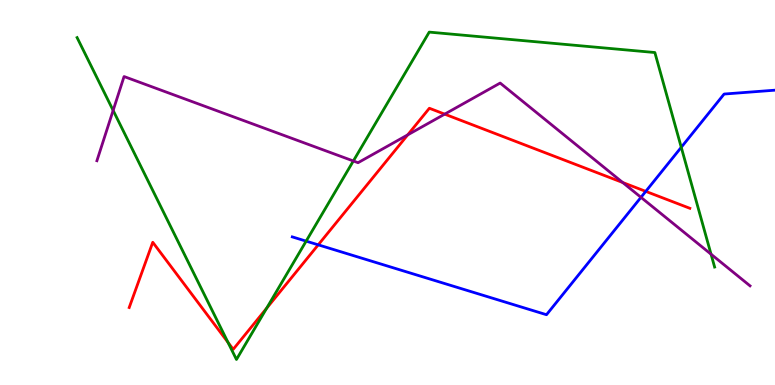[{'lines': ['blue', 'red'], 'intersections': [{'x': 4.11, 'y': 3.64}, {'x': 8.33, 'y': 5.03}]}, {'lines': ['green', 'red'], 'intersections': [{'x': 2.94, 'y': 1.11}, {'x': 3.44, 'y': 1.99}]}, {'lines': ['purple', 'red'], 'intersections': [{'x': 5.26, 'y': 6.5}, {'x': 5.74, 'y': 7.04}, {'x': 8.04, 'y': 5.26}]}, {'lines': ['blue', 'green'], 'intersections': [{'x': 3.95, 'y': 3.74}, {'x': 8.79, 'y': 6.17}]}, {'lines': ['blue', 'purple'], 'intersections': [{'x': 8.27, 'y': 4.87}]}, {'lines': ['green', 'purple'], 'intersections': [{'x': 1.46, 'y': 7.13}, {'x': 4.56, 'y': 5.82}, {'x': 9.17, 'y': 3.4}]}]